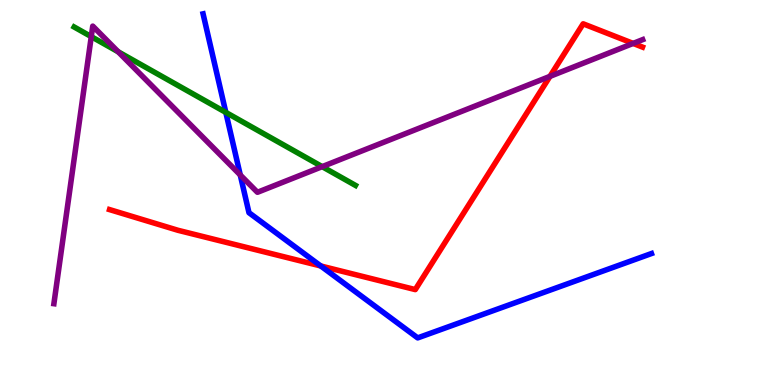[{'lines': ['blue', 'red'], 'intersections': [{'x': 4.14, 'y': 3.09}]}, {'lines': ['green', 'red'], 'intersections': []}, {'lines': ['purple', 'red'], 'intersections': [{'x': 7.1, 'y': 8.02}, {'x': 8.17, 'y': 8.87}]}, {'lines': ['blue', 'green'], 'intersections': [{'x': 2.91, 'y': 7.08}]}, {'lines': ['blue', 'purple'], 'intersections': [{'x': 3.1, 'y': 5.46}]}, {'lines': ['green', 'purple'], 'intersections': [{'x': 1.18, 'y': 9.05}, {'x': 1.53, 'y': 8.65}, {'x': 4.16, 'y': 5.67}]}]